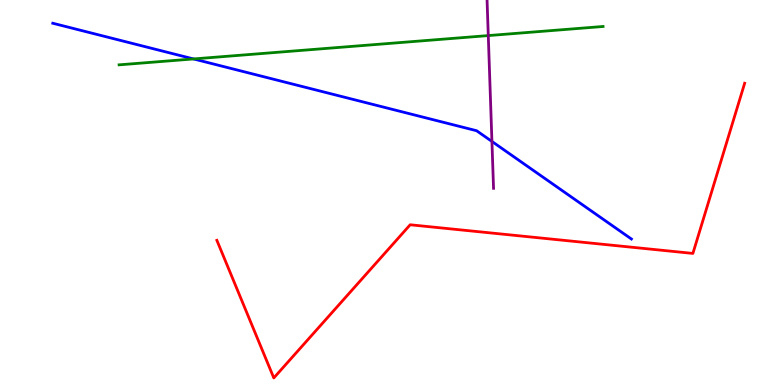[{'lines': ['blue', 'red'], 'intersections': []}, {'lines': ['green', 'red'], 'intersections': []}, {'lines': ['purple', 'red'], 'intersections': []}, {'lines': ['blue', 'green'], 'intersections': [{'x': 2.5, 'y': 8.47}]}, {'lines': ['blue', 'purple'], 'intersections': [{'x': 6.35, 'y': 6.33}]}, {'lines': ['green', 'purple'], 'intersections': [{'x': 6.3, 'y': 9.08}]}]